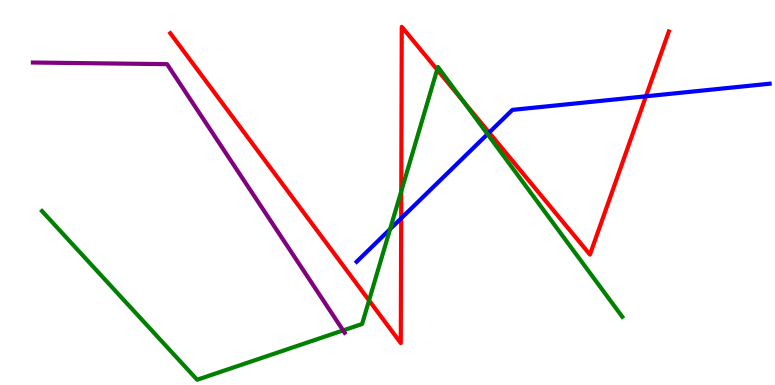[{'lines': ['blue', 'red'], 'intersections': [{'x': 5.18, 'y': 4.33}, {'x': 6.31, 'y': 6.56}, {'x': 8.33, 'y': 7.5}]}, {'lines': ['green', 'red'], 'intersections': [{'x': 4.76, 'y': 2.2}, {'x': 5.18, 'y': 5.03}, {'x': 5.64, 'y': 8.19}, {'x': 5.98, 'y': 7.38}]}, {'lines': ['purple', 'red'], 'intersections': []}, {'lines': ['blue', 'green'], 'intersections': [{'x': 5.03, 'y': 4.05}, {'x': 6.29, 'y': 6.52}]}, {'lines': ['blue', 'purple'], 'intersections': []}, {'lines': ['green', 'purple'], 'intersections': [{'x': 4.43, 'y': 1.42}]}]